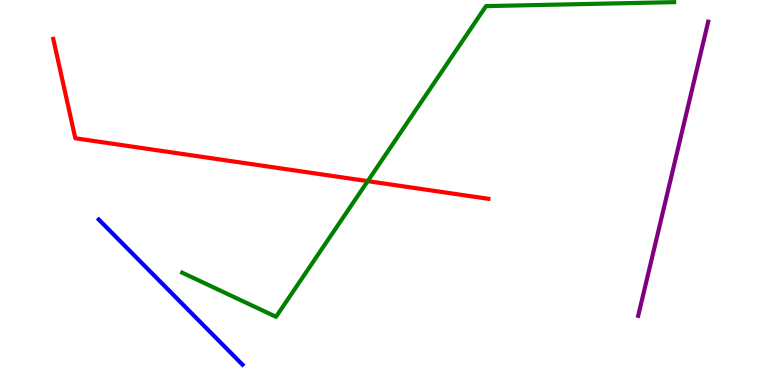[{'lines': ['blue', 'red'], 'intersections': []}, {'lines': ['green', 'red'], 'intersections': [{'x': 4.74, 'y': 5.3}]}, {'lines': ['purple', 'red'], 'intersections': []}, {'lines': ['blue', 'green'], 'intersections': []}, {'lines': ['blue', 'purple'], 'intersections': []}, {'lines': ['green', 'purple'], 'intersections': []}]